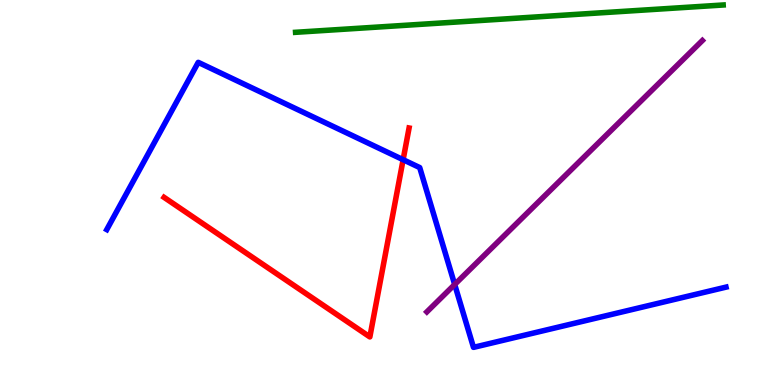[{'lines': ['blue', 'red'], 'intersections': [{'x': 5.2, 'y': 5.85}]}, {'lines': ['green', 'red'], 'intersections': []}, {'lines': ['purple', 'red'], 'intersections': []}, {'lines': ['blue', 'green'], 'intersections': []}, {'lines': ['blue', 'purple'], 'intersections': [{'x': 5.87, 'y': 2.61}]}, {'lines': ['green', 'purple'], 'intersections': []}]